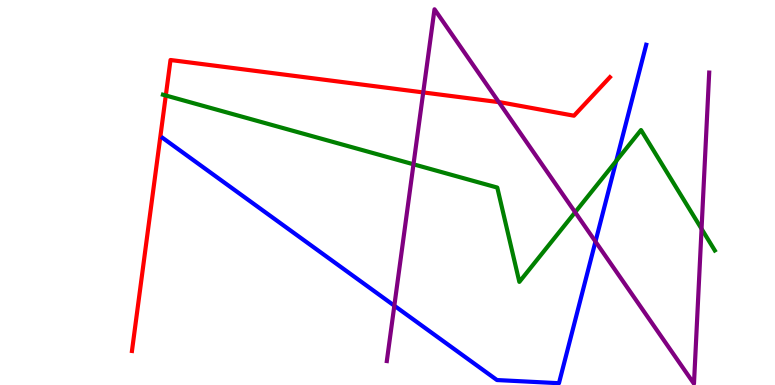[{'lines': ['blue', 'red'], 'intersections': []}, {'lines': ['green', 'red'], 'intersections': [{'x': 2.14, 'y': 7.52}]}, {'lines': ['purple', 'red'], 'intersections': [{'x': 5.46, 'y': 7.6}, {'x': 6.44, 'y': 7.35}]}, {'lines': ['blue', 'green'], 'intersections': [{'x': 7.95, 'y': 5.82}]}, {'lines': ['blue', 'purple'], 'intersections': [{'x': 5.09, 'y': 2.06}, {'x': 7.68, 'y': 3.73}]}, {'lines': ['green', 'purple'], 'intersections': [{'x': 5.34, 'y': 5.73}, {'x': 7.42, 'y': 4.49}, {'x': 9.05, 'y': 4.06}]}]